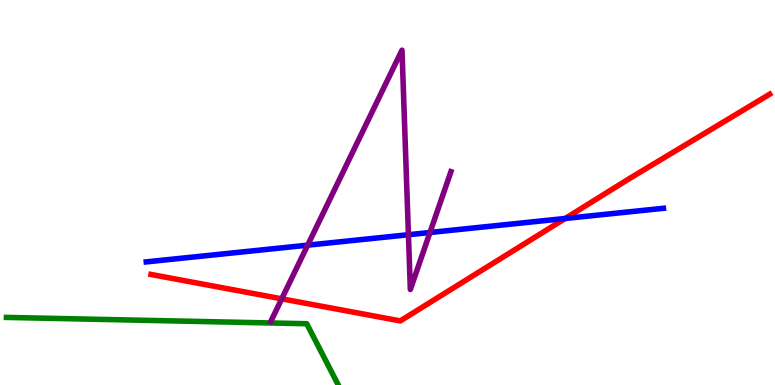[{'lines': ['blue', 'red'], 'intersections': [{'x': 7.29, 'y': 4.33}]}, {'lines': ['green', 'red'], 'intersections': []}, {'lines': ['purple', 'red'], 'intersections': [{'x': 3.64, 'y': 2.24}]}, {'lines': ['blue', 'green'], 'intersections': []}, {'lines': ['blue', 'purple'], 'intersections': [{'x': 3.97, 'y': 3.63}, {'x': 5.27, 'y': 3.9}, {'x': 5.55, 'y': 3.96}]}, {'lines': ['green', 'purple'], 'intersections': []}]